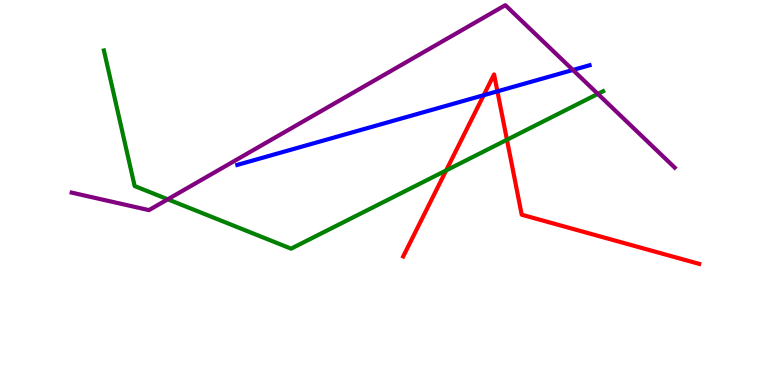[{'lines': ['blue', 'red'], 'intersections': [{'x': 6.24, 'y': 7.53}, {'x': 6.42, 'y': 7.63}]}, {'lines': ['green', 'red'], 'intersections': [{'x': 5.76, 'y': 5.57}, {'x': 6.54, 'y': 6.37}]}, {'lines': ['purple', 'red'], 'intersections': []}, {'lines': ['blue', 'green'], 'intersections': []}, {'lines': ['blue', 'purple'], 'intersections': [{'x': 7.39, 'y': 8.18}]}, {'lines': ['green', 'purple'], 'intersections': [{'x': 2.16, 'y': 4.82}, {'x': 7.71, 'y': 7.56}]}]